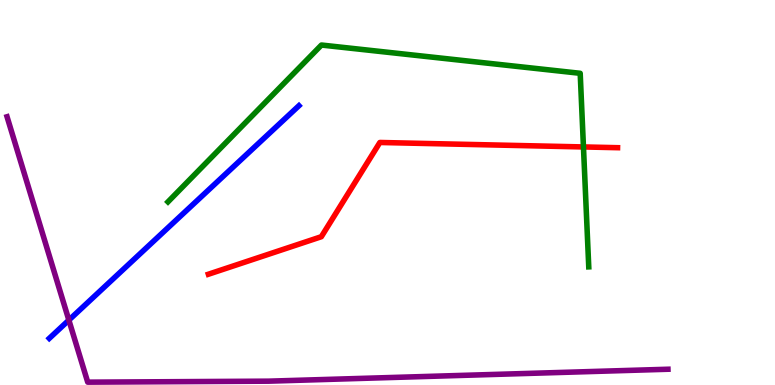[{'lines': ['blue', 'red'], 'intersections': []}, {'lines': ['green', 'red'], 'intersections': [{'x': 7.53, 'y': 6.18}]}, {'lines': ['purple', 'red'], 'intersections': []}, {'lines': ['blue', 'green'], 'intersections': []}, {'lines': ['blue', 'purple'], 'intersections': [{'x': 0.889, 'y': 1.69}]}, {'lines': ['green', 'purple'], 'intersections': []}]